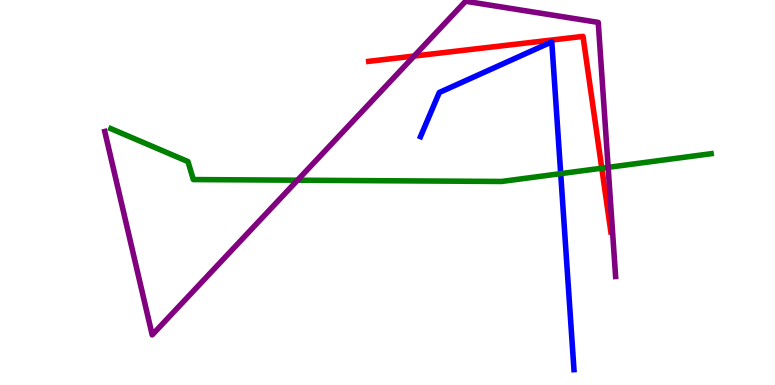[{'lines': ['blue', 'red'], 'intersections': []}, {'lines': ['green', 'red'], 'intersections': [{'x': 7.76, 'y': 5.63}]}, {'lines': ['purple', 'red'], 'intersections': [{'x': 5.34, 'y': 8.54}]}, {'lines': ['blue', 'green'], 'intersections': [{'x': 7.23, 'y': 5.49}]}, {'lines': ['blue', 'purple'], 'intersections': []}, {'lines': ['green', 'purple'], 'intersections': [{'x': 3.84, 'y': 5.32}, {'x': 7.85, 'y': 5.65}]}]